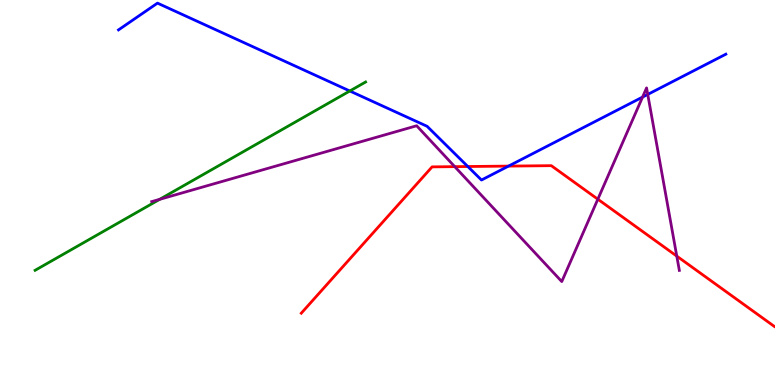[{'lines': ['blue', 'red'], 'intersections': [{'x': 6.04, 'y': 5.68}, {'x': 6.56, 'y': 5.69}]}, {'lines': ['green', 'red'], 'intersections': []}, {'lines': ['purple', 'red'], 'intersections': [{'x': 5.87, 'y': 5.67}, {'x': 7.71, 'y': 4.83}, {'x': 8.73, 'y': 3.35}]}, {'lines': ['blue', 'green'], 'intersections': [{'x': 4.51, 'y': 7.64}]}, {'lines': ['blue', 'purple'], 'intersections': [{'x': 8.29, 'y': 7.48}, {'x': 8.36, 'y': 7.55}]}, {'lines': ['green', 'purple'], 'intersections': [{'x': 2.06, 'y': 4.82}]}]